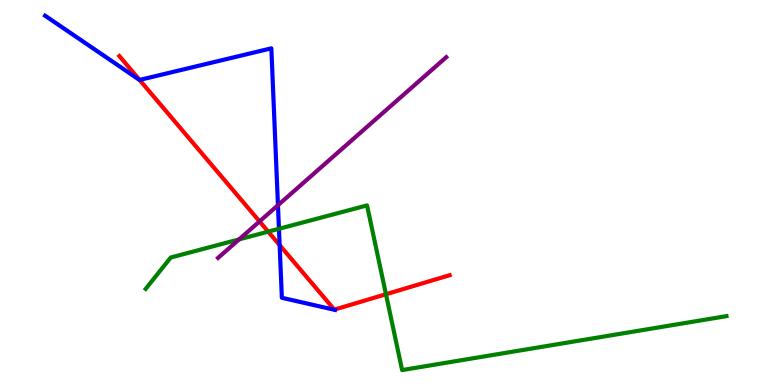[{'lines': ['blue', 'red'], 'intersections': [{'x': 1.8, 'y': 7.92}, {'x': 3.61, 'y': 3.63}]}, {'lines': ['green', 'red'], 'intersections': [{'x': 3.46, 'y': 3.98}, {'x': 4.98, 'y': 2.36}]}, {'lines': ['purple', 'red'], 'intersections': [{'x': 3.35, 'y': 4.25}]}, {'lines': ['blue', 'green'], 'intersections': [{'x': 3.6, 'y': 4.06}]}, {'lines': ['blue', 'purple'], 'intersections': [{'x': 3.59, 'y': 4.67}]}, {'lines': ['green', 'purple'], 'intersections': [{'x': 3.09, 'y': 3.78}]}]